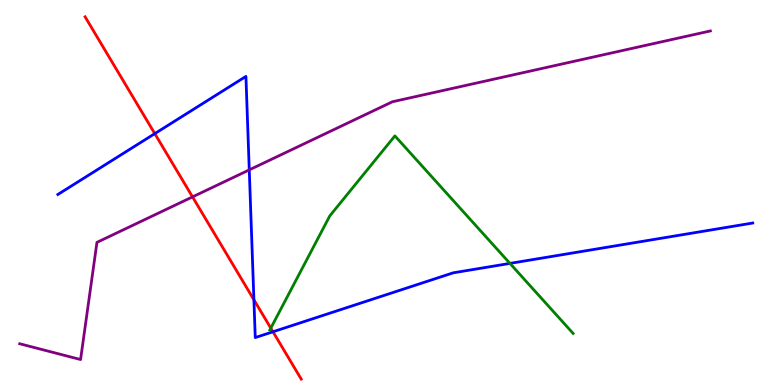[{'lines': ['blue', 'red'], 'intersections': [{'x': 2.0, 'y': 6.53}, {'x': 3.28, 'y': 2.21}, {'x': 3.52, 'y': 1.38}]}, {'lines': ['green', 'red'], 'intersections': [{'x': 3.49, 'y': 1.48}]}, {'lines': ['purple', 'red'], 'intersections': [{'x': 2.48, 'y': 4.89}]}, {'lines': ['blue', 'green'], 'intersections': [{'x': 6.58, 'y': 3.16}]}, {'lines': ['blue', 'purple'], 'intersections': [{'x': 3.22, 'y': 5.59}]}, {'lines': ['green', 'purple'], 'intersections': []}]